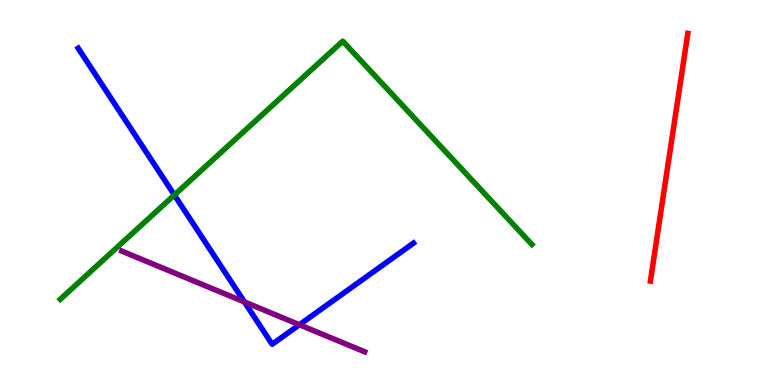[{'lines': ['blue', 'red'], 'intersections': []}, {'lines': ['green', 'red'], 'intersections': []}, {'lines': ['purple', 'red'], 'intersections': []}, {'lines': ['blue', 'green'], 'intersections': [{'x': 2.25, 'y': 4.93}]}, {'lines': ['blue', 'purple'], 'intersections': [{'x': 3.15, 'y': 2.16}, {'x': 3.86, 'y': 1.56}]}, {'lines': ['green', 'purple'], 'intersections': []}]